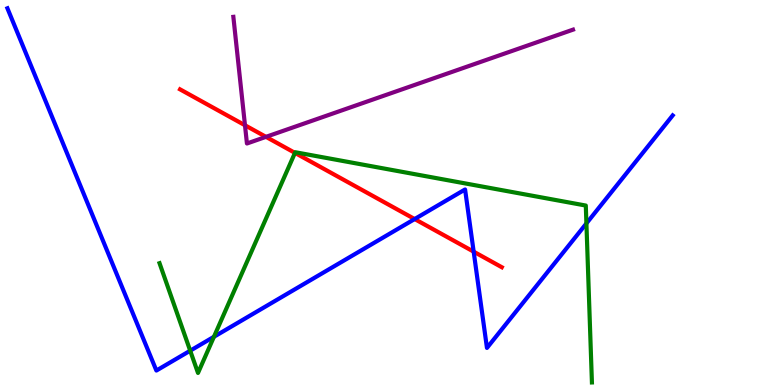[{'lines': ['blue', 'red'], 'intersections': [{'x': 5.35, 'y': 4.31}, {'x': 6.11, 'y': 3.46}]}, {'lines': ['green', 'red'], 'intersections': [{'x': 3.81, 'y': 6.03}]}, {'lines': ['purple', 'red'], 'intersections': [{'x': 3.16, 'y': 6.75}, {'x': 3.43, 'y': 6.45}]}, {'lines': ['blue', 'green'], 'intersections': [{'x': 2.45, 'y': 0.891}, {'x': 2.76, 'y': 1.25}, {'x': 7.57, 'y': 4.2}]}, {'lines': ['blue', 'purple'], 'intersections': []}, {'lines': ['green', 'purple'], 'intersections': []}]